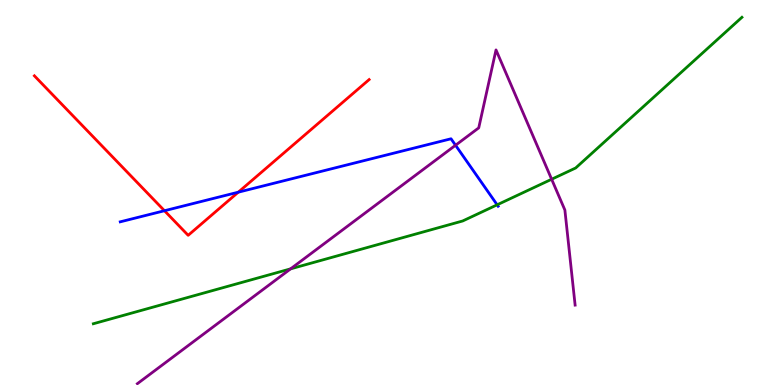[{'lines': ['blue', 'red'], 'intersections': [{'x': 2.12, 'y': 4.53}, {'x': 3.07, 'y': 5.01}]}, {'lines': ['green', 'red'], 'intersections': []}, {'lines': ['purple', 'red'], 'intersections': []}, {'lines': ['blue', 'green'], 'intersections': [{'x': 6.41, 'y': 4.68}]}, {'lines': ['blue', 'purple'], 'intersections': [{'x': 5.88, 'y': 6.23}]}, {'lines': ['green', 'purple'], 'intersections': [{'x': 3.75, 'y': 3.02}, {'x': 7.12, 'y': 5.34}]}]